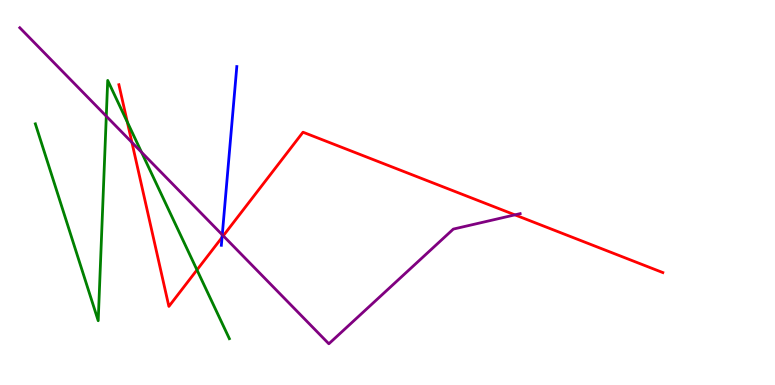[{'lines': ['blue', 'red'], 'intersections': [{'x': 2.86, 'y': 3.83}]}, {'lines': ['green', 'red'], 'intersections': [{'x': 1.64, 'y': 6.83}, {'x': 2.54, 'y': 2.99}]}, {'lines': ['purple', 'red'], 'intersections': [{'x': 1.7, 'y': 6.3}, {'x': 2.88, 'y': 3.88}, {'x': 6.64, 'y': 4.42}]}, {'lines': ['blue', 'green'], 'intersections': []}, {'lines': ['blue', 'purple'], 'intersections': [{'x': 2.87, 'y': 3.9}]}, {'lines': ['green', 'purple'], 'intersections': [{'x': 1.37, 'y': 6.98}, {'x': 1.83, 'y': 6.05}]}]